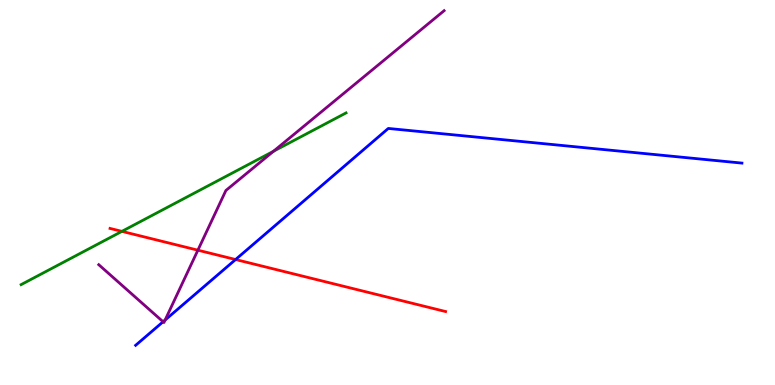[{'lines': ['blue', 'red'], 'intersections': [{'x': 3.04, 'y': 3.26}]}, {'lines': ['green', 'red'], 'intersections': [{'x': 1.57, 'y': 3.99}]}, {'lines': ['purple', 'red'], 'intersections': [{'x': 2.55, 'y': 3.5}]}, {'lines': ['blue', 'green'], 'intersections': []}, {'lines': ['blue', 'purple'], 'intersections': [{'x': 2.1, 'y': 1.64}, {'x': 2.13, 'y': 1.69}]}, {'lines': ['green', 'purple'], 'intersections': [{'x': 3.53, 'y': 6.07}]}]